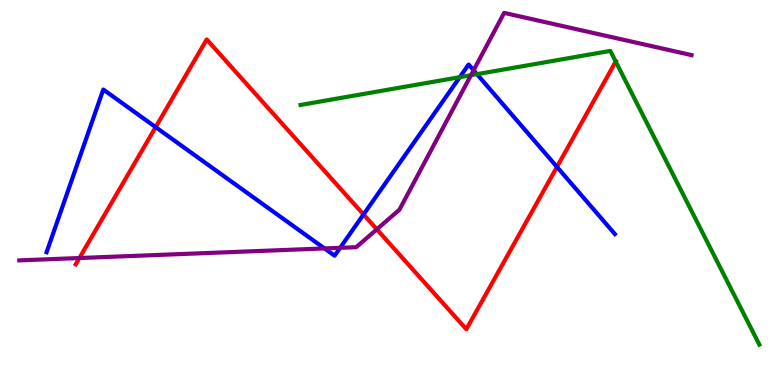[{'lines': ['blue', 'red'], 'intersections': [{'x': 2.01, 'y': 6.7}, {'x': 4.69, 'y': 4.43}, {'x': 7.19, 'y': 5.67}]}, {'lines': ['green', 'red'], 'intersections': [{'x': 7.94, 'y': 8.4}]}, {'lines': ['purple', 'red'], 'intersections': [{'x': 1.02, 'y': 3.3}, {'x': 4.86, 'y': 4.04}]}, {'lines': ['blue', 'green'], 'intersections': [{'x': 5.93, 'y': 8.0}, {'x': 6.15, 'y': 8.07}]}, {'lines': ['blue', 'purple'], 'intersections': [{'x': 4.19, 'y': 3.55}, {'x': 4.39, 'y': 3.56}, {'x': 6.11, 'y': 8.17}]}, {'lines': ['green', 'purple'], 'intersections': [{'x': 6.08, 'y': 8.05}]}]